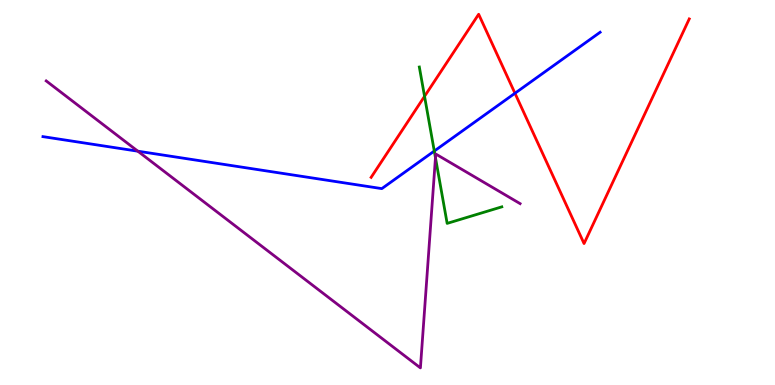[{'lines': ['blue', 'red'], 'intersections': [{'x': 6.64, 'y': 7.58}]}, {'lines': ['green', 'red'], 'intersections': [{'x': 5.48, 'y': 7.5}]}, {'lines': ['purple', 'red'], 'intersections': []}, {'lines': ['blue', 'green'], 'intersections': [{'x': 5.6, 'y': 6.08}]}, {'lines': ['blue', 'purple'], 'intersections': [{'x': 1.78, 'y': 6.07}]}, {'lines': ['green', 'purple'], 'intersections': [{'x': 5.62, 'y': 5.9}]}]